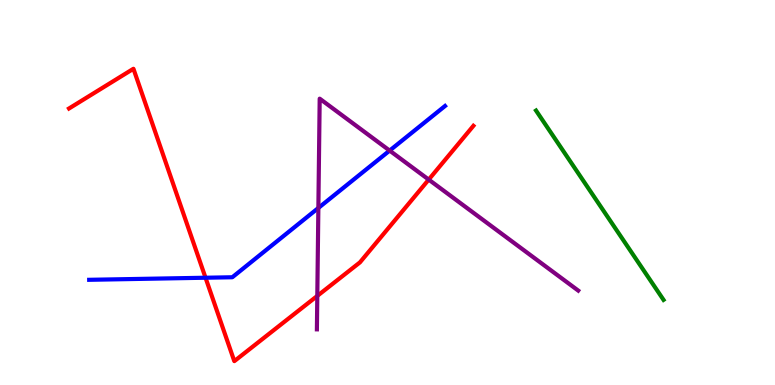[{'lines': ['blue', 'red'], 'intersections': [{'x': 2.65, 'y': 2.79}]}, {'lines': ['green', 'red'], 'intersections': []}, {'lines': ['purple', 'red'], 'intersections': [{'x': 4.09, 'y': 2.31}, {'x': 5.53, 'y': 5.34}]}, {'lines': ['blue', 'green'], 'intersections': []}, {'lines': ['blue', 'purple'], 'intersections': [{'x': 4.11, 'y': 4.6}, {'x': 5.03, 'y': 6.09}]}, {'lines': ['green', 'purple'], 'intersections': []}]